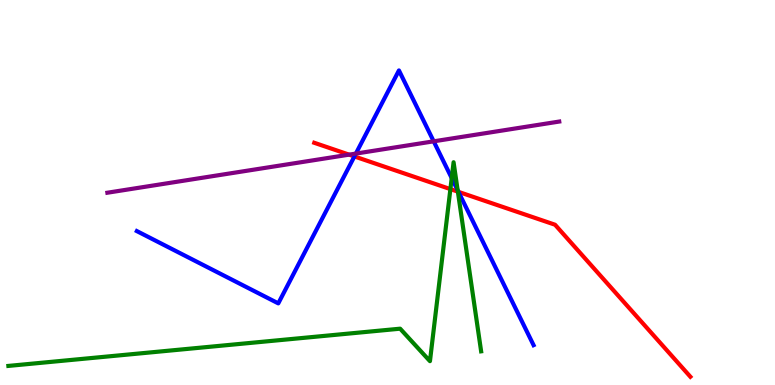[{'lines': ['blue', 'red'], 'intersections': [{'x': 4.57, 'y': 5.94}, {'x': 5.92, 'y': 5.02}]}, {'lines': ['green', 'red'], 'intersections': [{'x': 5.81, 'y': 5.09}, {'x': 5.91, 'y': 5.02}]}, {'lines': ['purple', 'red'], 'intersections': [{'x': 4.5, 'y': 5.98}]}, {'lines': ['blue', 'green'], 'intersections': [{'x': 5.83, 'y': 5.37}, {'x': 5.91, 'y': 5.06}]}, {'lines': ['blue', 'purple'], 'intersections': [{'x': 4.59, 'y': 6.01}, {'x': 5.6, 'y': 6.33}]}, {'lines': ['green', 'purple'], 'intersections': []}]